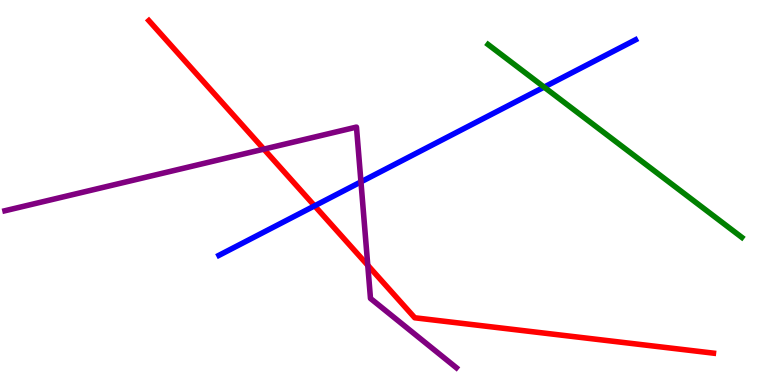[{'lines': ['blue', 'red'], 'intersections': [{'x': 4.06, 'y': 4.65}]}, {'lines': ['green', 'red'], 'intersections': []}, {'lines': ['purple', 'red'], 'intersections': [{'x': 3.4, 'y': 6.13}, {'x': 4.75, 'y': 3.11}]}, {'lines': ['blue', 'green'], 'intersections': [{'x': 7.02, 'y': 7.74}]}, {'lines': ['blue', 'purple'], 'intersections': [{'x': 4.66, 'y': 5.28}]}, {'lines': ['green', 'purple'], 'intersections': []}]